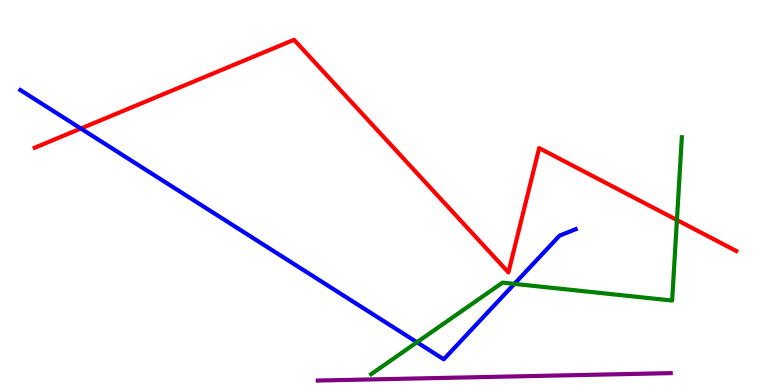[{'lines': ['blue', 'red'], 'intersections': [{'x': 1.04, 'y': 6.66}]}, {'lines': ['green', 'red'], 'intersections': [{'x': 8.73, 'y': 4.29}]}, {'lines': ['purple', 'red'], 'intersections': []}, {'lines': ['blue', 'green'], 'intersections': [{'x': 5.38, 'y': 1.11}, {'x': 6.64, 'y': 2.63}]}, {'lines': ['blue', 'purple'], 'intersections': []}, {'lines': ['green', 'purple'], 'intersections': []}]